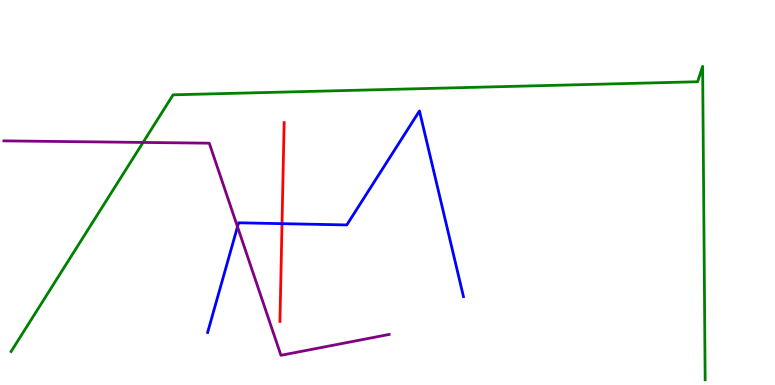[{'lines': ['blue', 'red'], 'intersections': [{'x': 3.64, 'y': 4.19}]}, {'lines': ['green', 'red'], 'intersections': []}, {'lines': ['purple', 'red'], 'intersections': []}, {'lines': ['blue', 'green'], 'intersections': []}, {'lines': ['blue', 'purple'], 'intersections': [{'x': 3.06, 'y': 4.11}]}, {'lines': ['green', 'purple'], 'intersections': [{'x': 1.85, 'y': 6.3}]}]